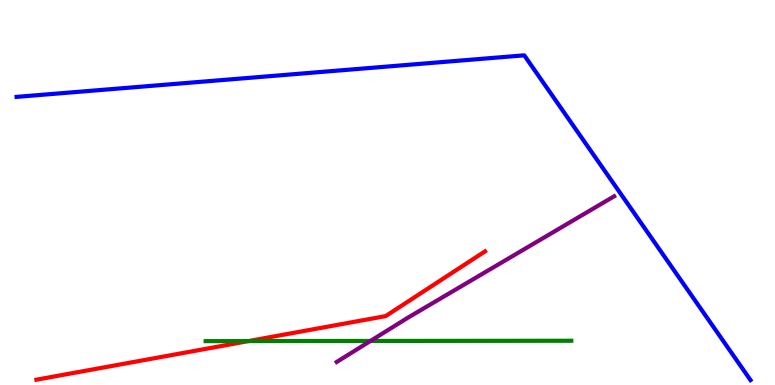[{'lines': ['blue', 'red'], 'intersections': []}, {'lines': ['green', 'red'], 'intersections': [{'x': 3.21, 'y': 1.14}]}, {'lines': ['purple', 'red'], 'intersections': []}, {'lines': ['blue', 'green'], 'intersections': []}, {'lines': ['blue', 'purple'], 'intersections': []}, {'lines': ['green', 'purple'], 'intersections': [{'x': 4.78, 'y': 1.14}]}]